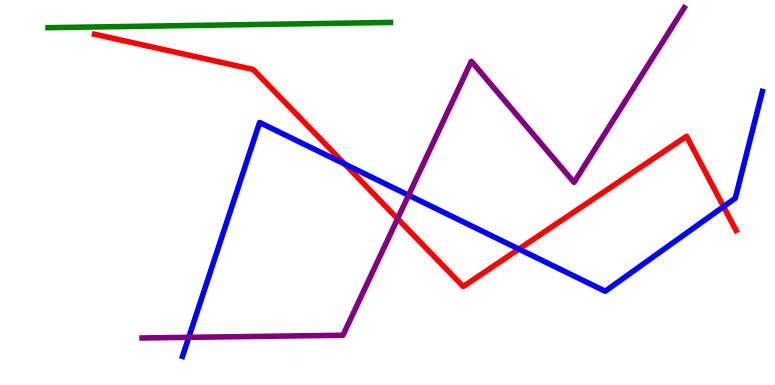[{'lines': ['blue', 'red'], 'intersections': [{'x': 4.45, 'y': 5.74}, {'x': 6.7, 'y': 3.53}, {'x': 9.34, 'y': 4.63}]}, {'lines': ['green', 'red'], 'intersections': []}, {'lines': ['purple', 'red'], 'intersections': [{'x': 5.13, 'y': 4.32}]}, {'lines': ['blue', 'green'], 'intersections': []}, {'lines': ['blue', 'purple'], 'intersections': [{'x': 2.44, 'y': 1.24}, {'x': 5.27, 'y': 4.93}]}, {'lines': ['green', 'purple'], 'intersections': []}]